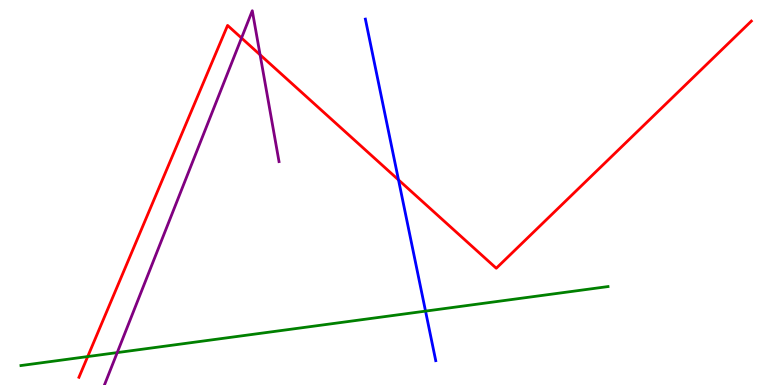[{'lines': ['blue', 'red'], 'intersections': [{'x': 5.14, 'y': 5.33}]}, {'lines': ['green', 'red'], 'intersections': [{'x': 1.13, 'y': 0.739}]}, {'lines': ['purple', 'red'], 'intersections': [{'x': 3.12, 'y': 9.01}, {'x': 3.36, 'y': 8.58}]}, {'lines': ['blue', 'green'], 'intersections': [{'x': 5.49, 'y': 1.92}]}, {'lines': ['blue', 'purple'], 'intersections': []}, {'lines': ['green', 'purple'], 'intersections': [{'x': 1.51, 'y': 0.842}]}]